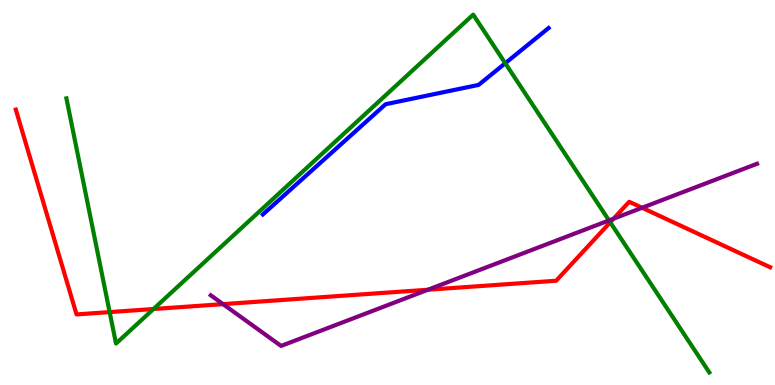[{'lines': ['blue', 'red'], 'intersections': []}, {'lines': ['green', 'red'], 'intersections': [{'x': 1.41, 'y': 1.89}, {'x': 1.98, 'y': 1.97}, {'x': 7.87, 'y': 4.23}]}, {'lines': ['purple', 'red'], 'intersections': [{'x': 2.88, 'y': 2.1}, {'x': 5.52, 'y': 2.47}, {'x': 7.92, 'y': 4.32}, {'x': 8.28, 'y': 4.6}]}, {'lines': ['blue', 'green'], 'intersections': [{'x': 6.52, 'y': 8.36}]}, {'lines': ['blue', 'purple'], 'intersections': []}, {'lines': ['green', 'purple'], 'intersections': [{'x': 7.86, 'y': 4.27}]}]